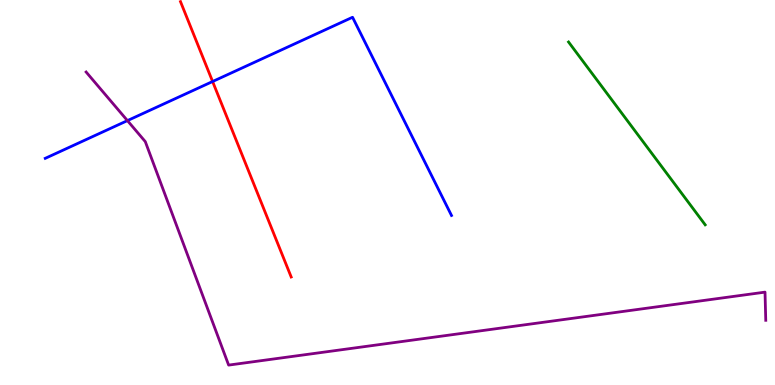[{'lines': ['blue', 'red'], 'intersections': [{'x': 2.74, 'y': 7.88}]}, {'lines': ['green', 'red'], 'intersections': []}, {'lines': ['purple', 'red'], 'intersections': []}, {'lines': ['blue', 'green'], 'intersections': []}, {'lines': ['blue', 'purple'], 'intersections': [{'x': 1.64, 'y': 6.87}]}, {'lines': ['green', 'purple'], 'intersections': []}]